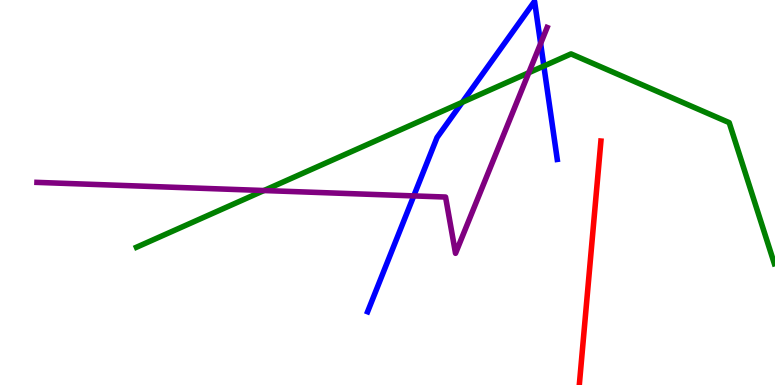[{'lines': ['blue', 'red'], 'intersections': []}, {'lines': ['green', 'red'], 'intersections': []}, {'lines': ['purple', 'red'], 'intersections': []}, {'lines': ['blue', 'green'], 'intersections': [{'x': 5.96, 'y': 7.34}, {'x': 7.02, 'y': 8.29}]}, {'lines': ['blue', 'purple'], 'intersections': [{'x': 5.34, 'y': 4.91}, {'x': 6.98, 'y': 8.87}]}, {'lines': ['green', 'purple'], 'intersections': [{'x': 3.41, 'y': 5.05}, {'x': 6.82, 'y': 8.11}]}]